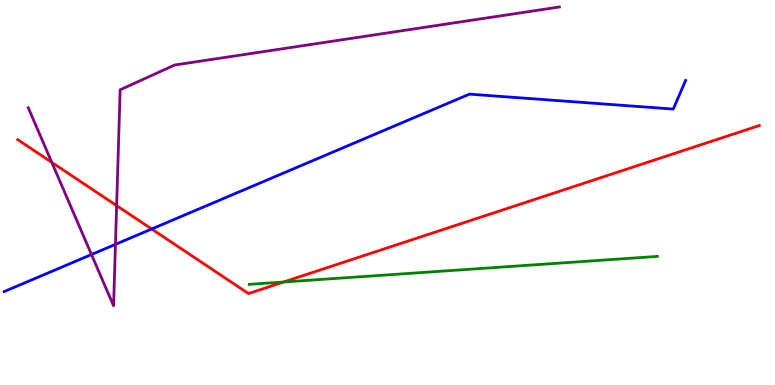[{'lines': ['blue', 'red'], 'intersections': [{'x': 1.96, 'y': 4.05}]}, {'lines': ['green', 'red'], 'intersections': [{'x': 3.66, 'y': 2.68}]}, {'lines': ['purple', 'red'], 'intersections': [{'x': 0.668, 'y': 5.78}, {'x': 1.5, 'y': 4.66}]}, {'lines': ['blue', 'green'], 'intersections': []}, {'lines': ['blue', 'purple'], 'intersections': [{'x': 1.18, 'y': 3.39}, {'x': 1.49, 'y': 3.65}]}, {'lines': ['green', 'purple'], 'intersections': []}]